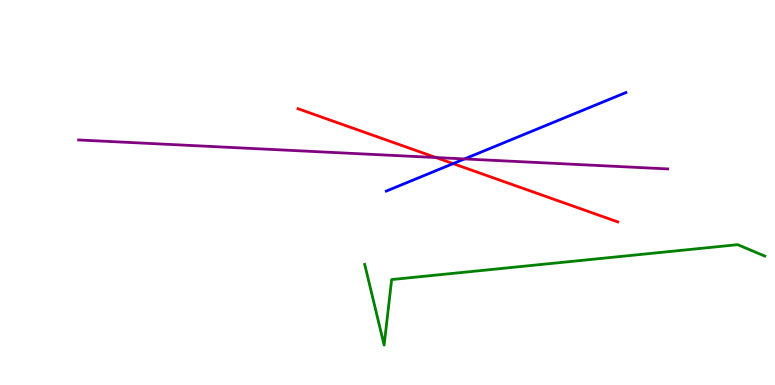[{'lines': ['blue', 'red'], 'intersections': [{'x': 5.85, 'y': 5.75}]}, {'lines': ['green', 'red'], 'intersections': []}, {'lines': ['purple', 'red'], 'intersections': [{'x': 5.62, 'y': 5.91}]}, {'lines': ['blue', 'green'], 'intersections': []}, {'lines': ['blue', 'purple'], 'intersections': [{'x': 5.99, 'y': 5.87}]}, {'lines': ['green', 'purple'], 'intersections': []}]